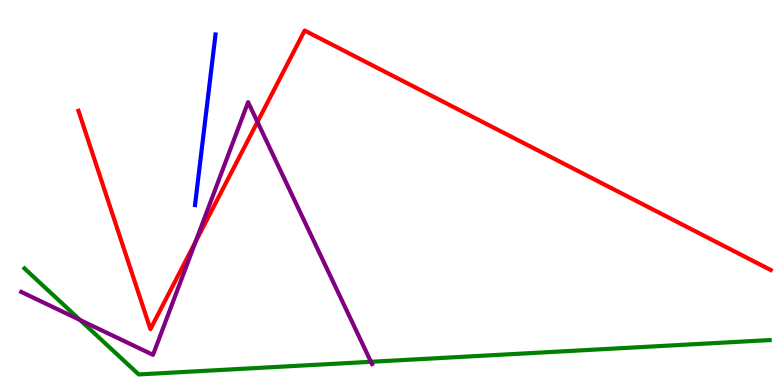[{'lines': ['blue', 'red'], 'intersections': []}, {'lines': ['green', 'red'], 'intersections': []}, {'lines': ['purple', 'red'], 'intersections': [{'x': 2.52, 'y': 3.72}, {'x': 3.32, 'y': 6.83}]}, {'lines': ['blue', 'green'], 'intersections': []}, {'lines': ['blue', 'purple'], 'intersections': []}, {'lines': ['green', 'purple'], 'intersections': [{'x': 1.03, 'y': 1.69}, {'x': 4.79, 'y': 0.603}]}]